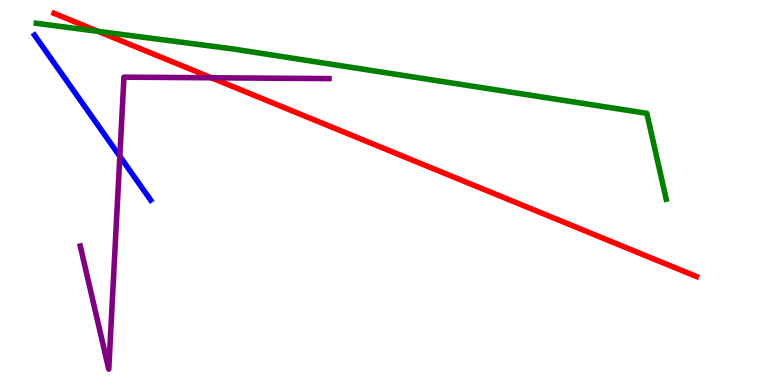[{'lines': ['blue', 'red'], 'intersections': []}, {'lines': ['green', 'red'], 'intersections': [{'x': 1.27, 'y': 9.19}]}, {'lines': ['purple', 'red'], 'intersections': [{'x': 2.73, 'y': 7.98}]}, {'lines': ['blue', 'green'], 'intersections': []}, {'lines': ['blue', 'purple'], 'intersections': [{'x': 1.55, 'y': 5.94}]}, {'lines': ['green', 'purple'], 'intersections': []}]